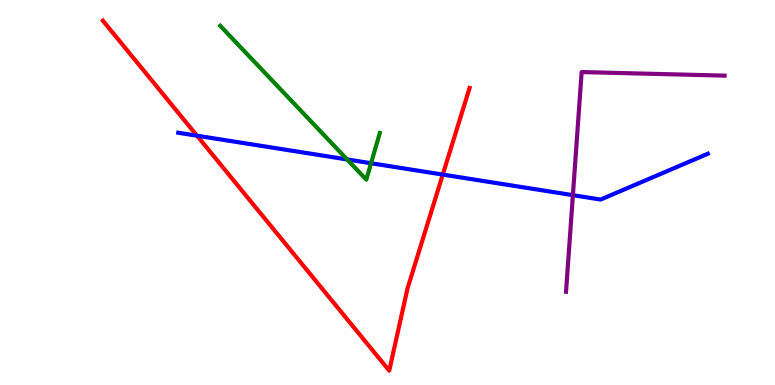[{'lines': ['blue', 'red'], 'intersections': [{'x': 2.54, 'y': 6.48}, {'x': 5.71, 'y': 5.47}]}, {'lines': ['green', 'red'], 'intersections': []}, {'lines': ['purple', 'red'], 'intersections': []}, {'lines': ['blue', 'green'], 'intersections': [{'x': 4.48, 'y': 5.86}, {'x': 4.79, 'y': 5.76}]}, {'lines': ['blue', 'purple'], 'intersections': [{'x': 7.39, 'y': 4.93}]}, {'lines': ['green', 'purple'], 'intersections': []}]